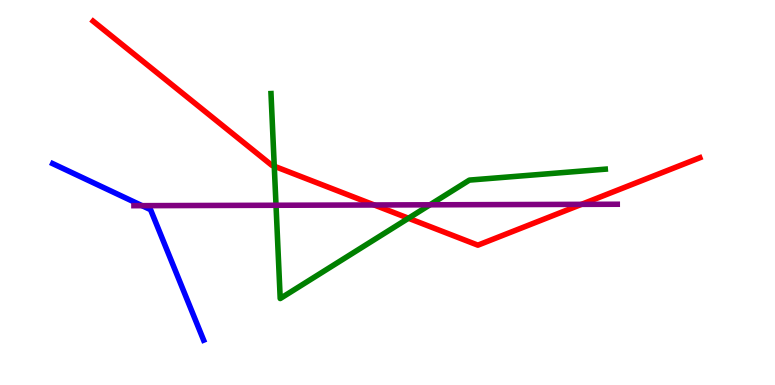[{'lines': ['blue', 'red'], 'intersections': []}, {'lines': ['green', 'red'], 'intersections': [{'x': 3.54, 'y': 5.68}, {'x': 5.27, 'y': 4.33}]}, {'lines': ['purple', 'red'], 'intersections': [{'x': 4.83, 'y': 4.68}, {'x': 7.5, 'y': 4.69}]}, {'lines': ['blue', 'green'], 'intersections': []}, {'lines': ['blue', 'purple'], 'intersections': [{'x': 1.83, 'y': 4.66}]}, {'lines': ['green', 'purple'], 'intersections': [{'x': 3.56, 'y': 4.67}, {'x': 5.55, 'y': 4.68}]}]